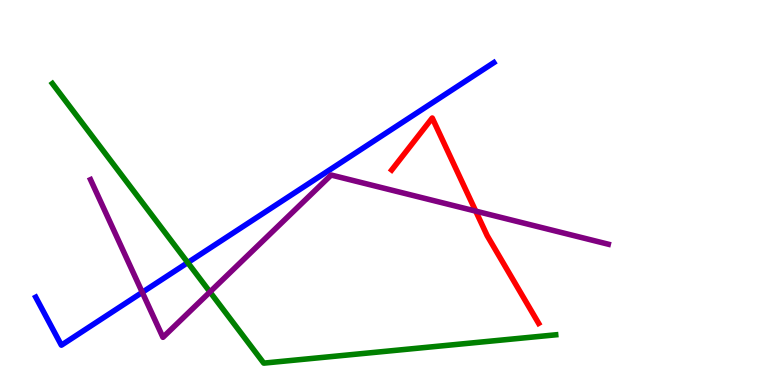[{'lines': ['blue', 'red'], 'intersections': []}, {'lines': ['green', 'red'], 'intersections': []}, {'lines': ['purple', 'red'], 'intersections': [{'x': 6.14, 'y': 4.52}]}, {'lines': ['blue', 'green'], 'intersections': [{'x': 2.42, 'y': 3.18}]}, {'lines': ['blue', 'purple'], 'intersections': [{'x': 1.84, 'y': 2.41}]}, {'lines': ['green', 'purple'], 'intersections': [{'x': 2.71, 'y': 2.42}]}]